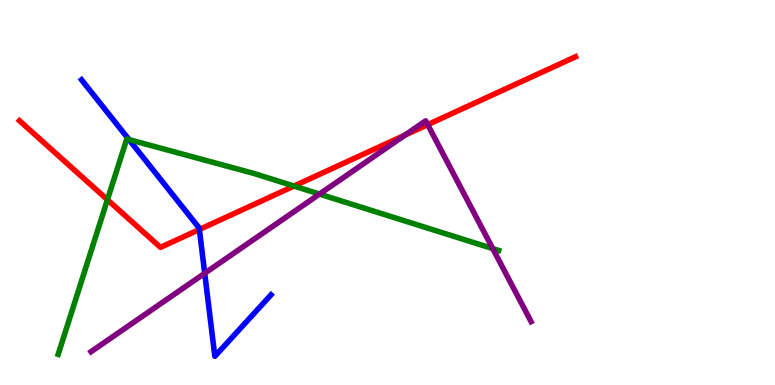[{'lines': ['blue', 'red'], 'intersections': [{'x': 2.57, 'y': 4.04}]}, {'lines': ['green', 'red'], 'intersections': [{'x': 1.39, 'y': 4.81}, {'x': 3.79, 'y': 5.17}]}, {'lines': ['purple', 'red'], 'intersections': [{'x': 5.23, 'y': 6.49}, {'x': 5.52, 'y': 6.76}]}, {'lines': ['blue', 'green'], 'intersections': [{'x': 1.66, 'y': 6.37}]}, {'lines': ['blue', 'purple'], 'intersections': [{'x': 2.64, 'y': 2.9}]}, {'lines': ['green', 'purple'], 'intersections': [{'x': 4.12, 'y': 4.96}, {'x': 6.36, 'y': 3.54}]}]